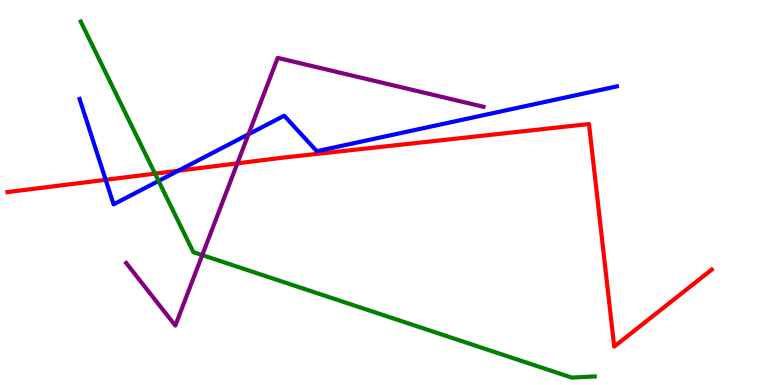[{'lines': ['blue', 'red'], 'intersections': [{'x': 1.36, 'y': 5.33}, {'x': 2.3, 'y': 5.57}]}, {'lines': ['green', 'red'], 'intersections': [{'x': 2.0, 'y': 5.49}]}, {'lines': ['purple', 'red'], 'intersections': [{'x': 3.06, 'y': 5.76}]}, {'lines': ['blue', 'green'], 'intersections': [{'x': 2.05, 'y': 5.3}]}, {'lines': ['blue', 'purple'], 'intersections': [{'x': 3.21, 'y': 6.51}]}, {'lines': ['green', 'purple'], 'intersections': [{'x': 2.61, 'y': 3.37}]}]